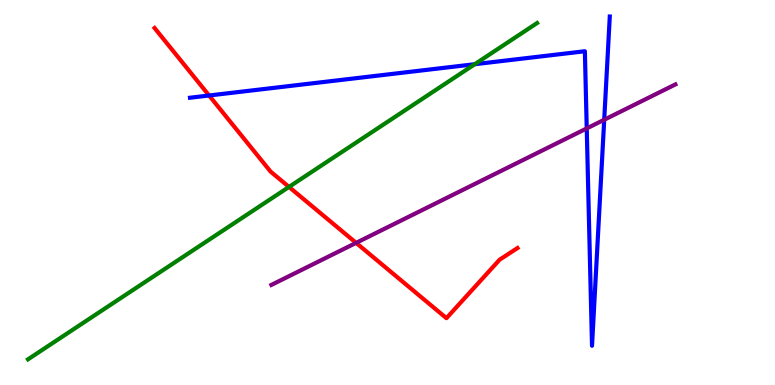[{'lines': ['blue', 'red'], 'intersections': [{'x': 2.7, 'y': 7.52}]}, {'lines': ['green', 'red'], 'intersections': [{'x': 3.73, 'y': 5.14}]}, {'lines': ['purple', 'red'], 'intersections': [{'x': 4.59, 'y': 3.69}]}, {'lines': ['blue', 'green'], 'intersections': [{'x': 6.13, 'y': 8.33}]}, {'lines': ['blue', 'purple'], 'intersections': [{'x': 7.57, 'y': 6.66}, {'x': 7.8, 'y': 6.89}]}, {'lines': ['green', 'purple'], 'intersections': []}]